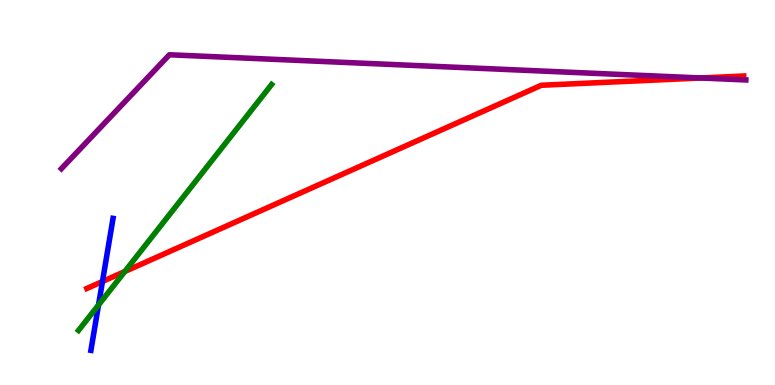[{'lines': ['blue', 'red'], 'intersections': [{'x': 1.32, 'y': 2.69}]}, {'lines': ['green', 'red'], 'intersections': [{'x': 1.61, 'y': 2.95}]}, {'lines': ['purple', 'red'], 'intersections': [{'x': 9.04, 'y': 7.97}]}, {'lines': ['blue', 'green'], 'intersections': [{'x': 1.27, 'y': 2.08}]}, {'lines': ['blue', 'purple'], 'intersections': []}, {'lines': ['green', 'purple'], 'intersections': []}]